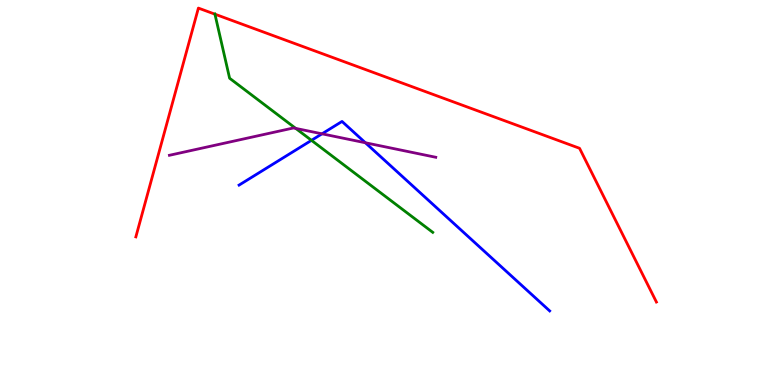[{'lines': ['blue', 'red'], 'intersections': []}, {'lines': ['green', 'red'], 'intersections': [{'x': 2.77, 'y': 9.63}]}, {'lines': ['purple', 'red'], 'intersections': []}, {'lines': ['blue', 'green'], 'intersections': [{'x': 4.02, 'y': 6.35}]}, {'lines': ['blue', 'purple'], 'intersections': [{'x': 4.15, 'y': 6.52}, {'x': 4.71, 'y': 6.29}]}, {'lines': ['green', 'purple'], 'intersections': [{'x': 3.82, 'y': 6.66}]}]